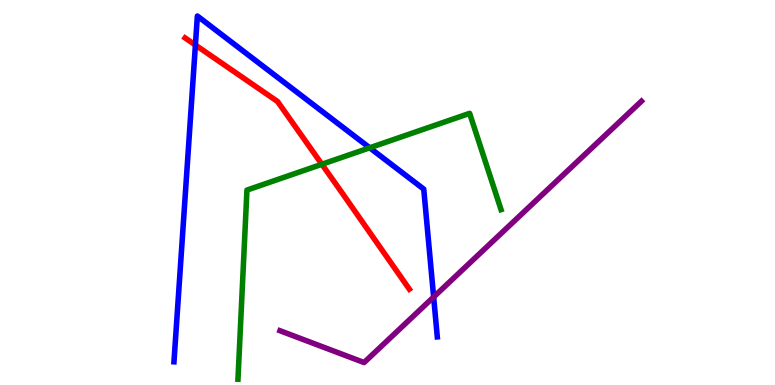[{'lines': ['blue', 'red'], 'intersections': [{'x': 2.52, 'y': 8.83}]}, {'lines': ['green', 'red'], 'intersections': [{'x': 4.15, 'y': 5.73}]}, {'lines': ['purple', 'red'], 'intersections': []}, {'lines': ['blue', 'green'], 'intersections': [{'x': 4.77, 'y': 6.16}]}, {'lines': ['blue', 'purple'], 'intersections': [{'x': 5.6, 'y': 2.29}]}, {'lines': ['green', 'purple'], 'intersections': []}]